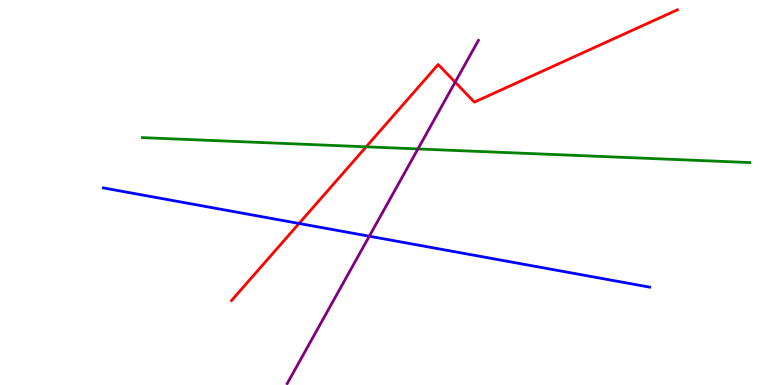[{'lines': ['blue', 'red'], 'intersections': [{'x': 3.86, 'y': 4.2}]}, {'lines': ['green', 'red'], 'intersections': [{'x': 4.72, 'y': 6.19}]}, {'lines': ['purple', 'red'], 'intersections': [{'x': 5.87, 'y': 7.87}]}, {'lines': ['blue', 'green'], 'intersections': []}, {'lines': ['blue', 'purple'], 'intersections': [{'x': 4.77, 'y': 3.86}]}, {'lines': ['green', 'purple'], 'intersections': [{'x': 5.39, 'y': 6.13}]}]